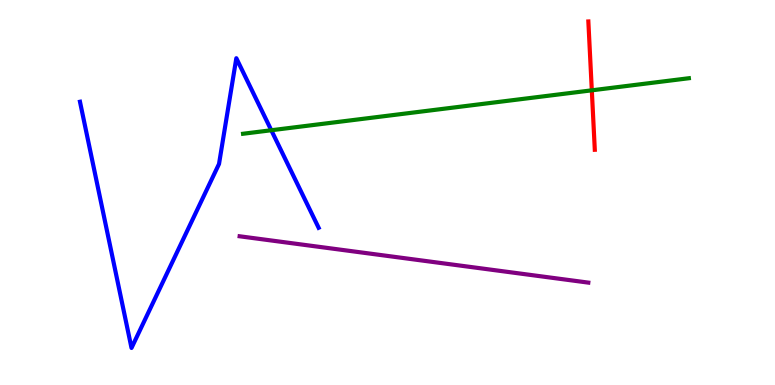[{'lines': ['blue', 'red'], 'intersections': []}, {'lines': ['green', 'red'], 'intersections': [{'x': 7.64, 'y': 7.65}]}, {'lines': ['purple', 'red'], 'intersections': []}, {'lines': ['blue', 'green'], 'intersections': [{'x': 3.5, 'y': 6.62}]}, {'lines': ['blue', 'purple'], 'intersections': []}, {'lines': ['green', 'purple'], 'intersections': []}]